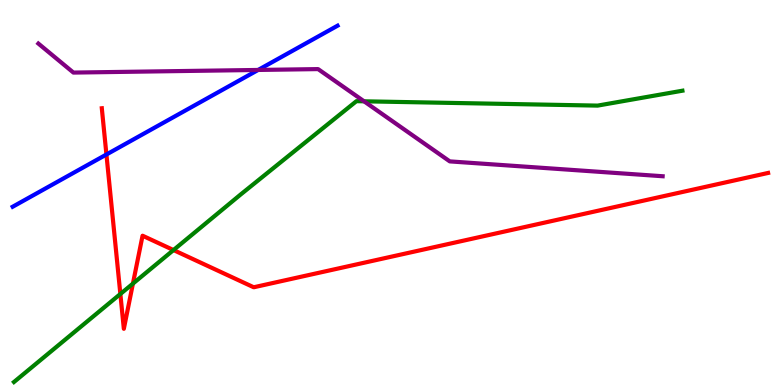[{'lines': ['blue', 'red'], 'intersections': [{'x': 1.37, 'y': 5.99}]}, {'lines': ['green', 'red'], 'intersections': [{'x': 1.55, 'y': 2.36}, {'x': 1.72, 'y': 2.63}, {'x': 2.24, 'y': 3.51}]}, {'lines': ['purple', 'red'], 'intersections': []}, {'lines': ['blue', 'green'], 'intersections': []}, {'lines': ['blue', 'purple'], 'intersections': [{'x': 3.33, 'y': 8.18}]}, {'lines': ['green', 'purple'], 'intersections': [{'x': 4.7, 'y': 7.37}]}]